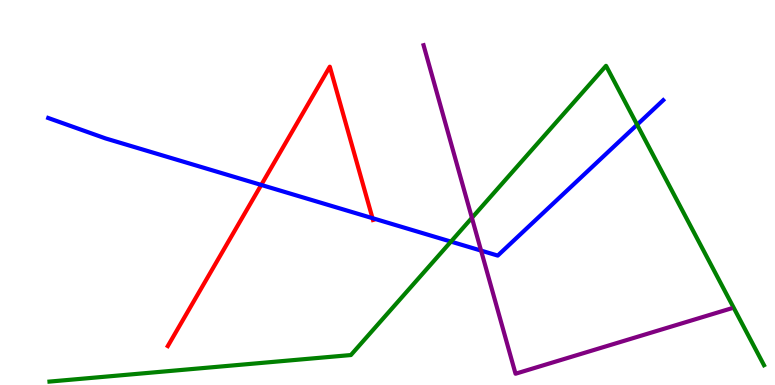[{'lines': ['blue', 'red'], 'intersections': [{'x': 3.37, 'y': 5.2}, {'x': 4.81, 'y': 4.33}]}, {'lines': ['green', 'red'], 'intersections': []}, {'lines': ['purple', 'red'], 'intersections': []}, {'lines': ['blue', 'green'], 'intersections': [{'x': 5.82, 'y': 3.72}, {'x': 8.22, 'y': 6.76}]}, {'lines': ['blue', 'purple'], 'intersections': [{'x': 6.21, 'y': 3.49}]}, {'lines': ['green', 'purple'], 'intersections': [{'x': 6.09, 'y': 4.34}]}]